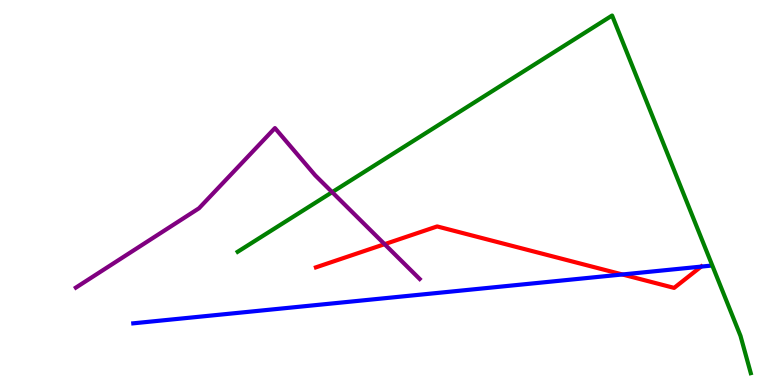[{'lines': ['blue', 'red'], 'intersections': [{'x': 8.03, 'y': 2.87}, {'x': 9.05, 'y': 3.08}]}, {'lines': ['green', 'red'], 'intersections': []}, {'lines': ['purple', 'red'], 'intersections': [{'x': 4.96, 'y': 3.66}]}, {'lines': ['blue', 'green'], 'intersections': []}, {'lines': ['blue', 'purple'], 'intersections': []}, {'lines': ['green', 'purple'], 'intersections': [{'x': 4.29, 'y': 5.01}]}]